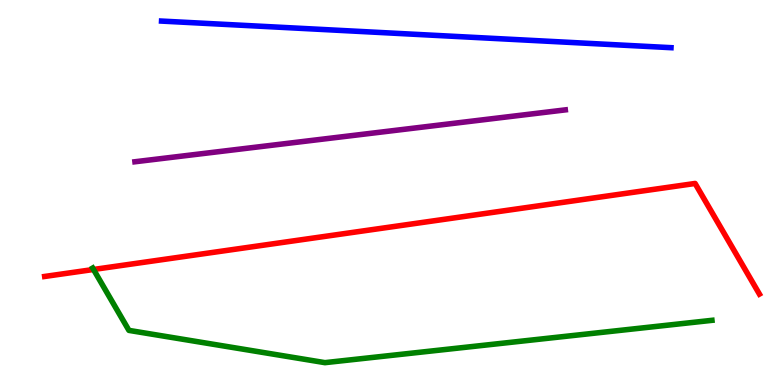[{'lines': ['blue', 'red'], 'intersections': []}, {'lines': ['green', 'red'], 'intersections': [{'x': 1.21, 'y': 3.0}]}, {'lines': ['purple', 'red'], 'intersections': []}, {'lines': ['blue', 'green'], 'intersections': []}, {'lines': ['blue', 'purple'], 'intersections': []}, {'lines': ['green', 'purple'], 'intersections': []}]